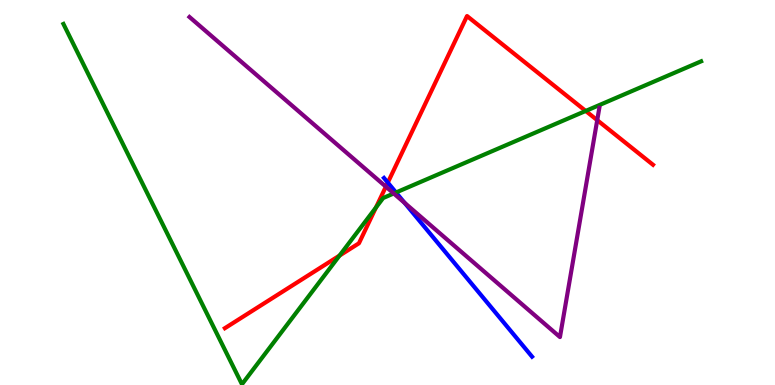[{'lines': ['blue', 'red'], 'intersections': [{'x': 5.0, 'y': 5.26}]}, {'lines': ['green', 'red'], 'intersections': [{'x': 4.38, 'y': 3.36}, {'x': 4.85, 'y': 4.61}, {'x': 7.56, 'y': 7.12}]}, {'lines': ['purple', 'red'], 'intersections': [{'x': 4.98, 'y': 5.15}, {'x': 7.71, 'y': 6.88}]}, {'lines': ['blue', 'green'], 'intersections': [{'x': 5.11, 'y': 5.0}]}, {'lines': ['blue', 'purple'], 'intersections': [{'x': 5.22, 'y': 4.73}]}, {'lines': ['green', 'purple'], 'intersections': [{'x': 5.08, 'y': 4.97}]}]